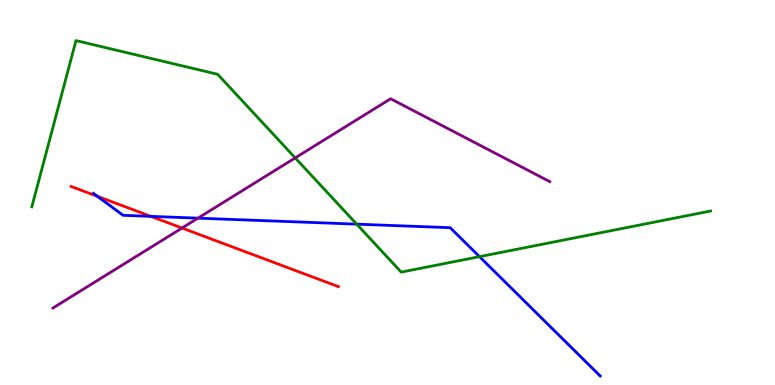[{'lines': ['blue', 'red'], 'intersections': [{'x': 1.26, 'y': 4.9}, {'x': 1.95, 'y': 4.38}]}, {'lines': ['green', 'red'], 'intersections': []}, {'lines': ['purple', 'red'], 'intersections': [{'x': 2.35, 'y': 4.08}]}, {'lines': ['blue', 'green'], 'intersections': [{'x': 4.6, 'y': 4.18}, {'x': 6.19, 'y': 3.33}]}, {'lines': ['blue', 'purple'], 'intersections': [{'x': 2.55, 'y': 4.33}]}, {'lines': ['green', 'purple'], 'intersections': [{'x': 3.81, 'y': 5.9}]}]